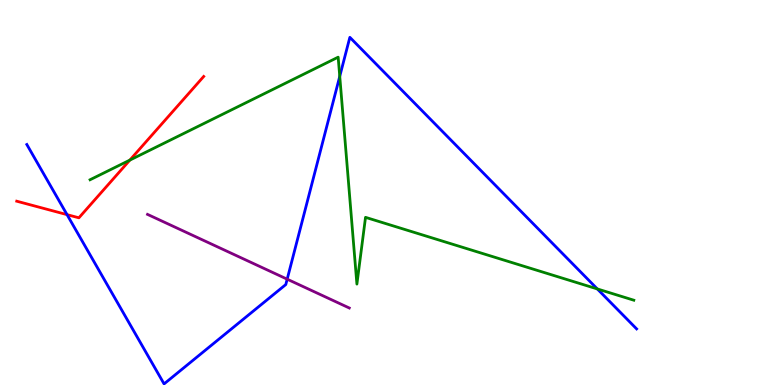[{'lines': ['blue', 'red'], 'intersections': [{'x': 0.865, 'y': 4.42}]}, {'lines': ['green', 'red'], 'intersections': [{'x': 1.68, 'y': 5.84}]}, {'lines': ['purple', 'red'], 'intersections': []}, {'lines': ['blue', 'green'], 'intersections': [{'x': 4.38, 'y': 8.02}, {'x': 7.71, 'y': 2.5}]}, {'lines': ['blue', 'purple'], 'intersections': [{'x': 3.71, 'y': 2.75}]}, {'lines': ['green', 'purple'], 'intersections': []}]